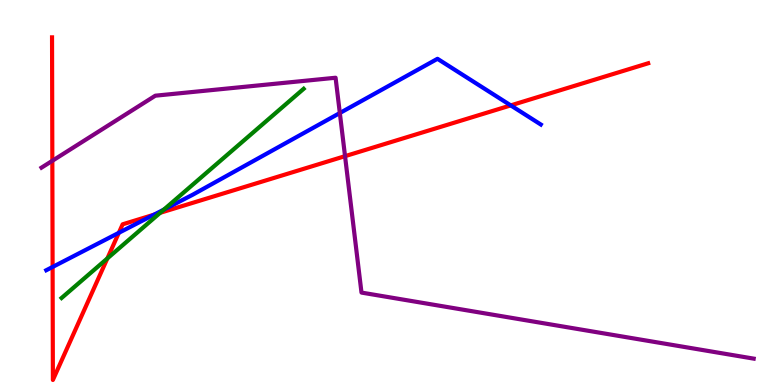[{'lines': ['blue', 'red'], 'intersections': [{'x': 0.679, 'y': 3.07}, {'x': 1.53, 'y': 3.95}, {'x': 1.99, 'y': 4.42}, {'x': 6.59, 'y': 7.26}]}, {'lines': ['green', 'red'], 'intersections': [{'x': 1.39, 'y': 3.29}, {'x': 2.07, 'y': 4.47}]}, {'lines': ['purple', 'red'], 'intersections': [{'x': 0.675, 'y': 5.82}, {'x': 4.45, 'y': 5.94}]}, {'lines': ['blue', 'green'], 'intersections': [{'x': 2.11, 'y': 4.56}]}, {'lines': ['blue', 'purple'], 'intersections': [{'x': 4.38, 'y': 7.06}]}, {'lines': ['green', 'purple'], 'intersections': []}]